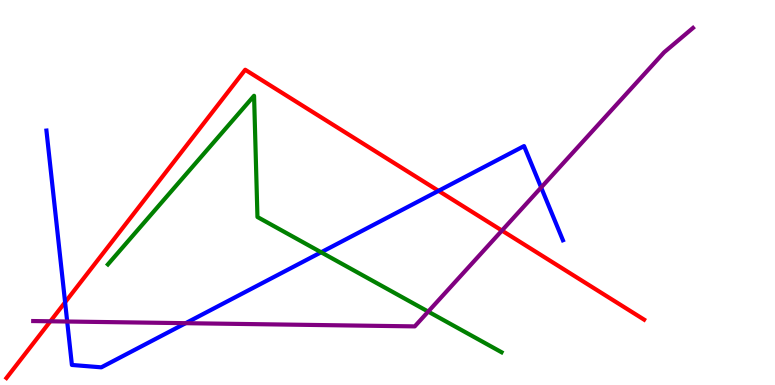[{'lines': ['blue', 'red'], 'intersections': [{'x': 0.84, 'y': 2.15}, {'x': 5.66, 'y': 5.04}]}, {'lines': ['green', 'red'], 'intersections': []}, {'lines': ['purple', 'red'], 'intersections': [{'x': 0.65, 'y': 1.65}, {'x': 6.48, 'y': 4.01}]}, {'lines': ['blue', 'green'], 'intersections': [{'x': 4.14, 'y': 3.45}]}, {'lines': ['blue', 'purple'], 'intersections': [{'x': 0.867, 'y': 1.65}, {'x': 2.4, 'y': 1.61}, {'x': 6.98, 'y': 5.13}]}, {'lines': ['green', 'purple'], 'intersections': [{'x': 5.53, 'y': 1.91}]}]